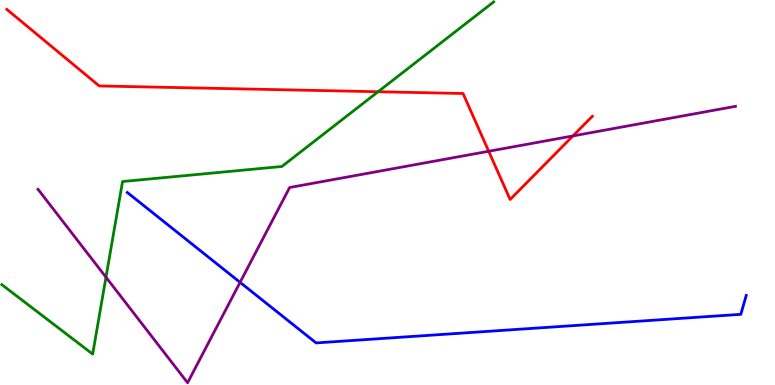[{'lines': ['blue', 'red'], 'intersections': []}, {'lines': ['green', 'red'], 'intersections': [{'x': 4.88, 'y': 7.62}]}, {'lines': ['purple', 'red'], 'intersections': [{'x': 6.31, 'y': 6.07}, {'x': 7.39, 'y': 6.47}]}, {'lines': ['blue', 'green'], 'intersections': []}, {'lines': ['blue', 'purple'], 'intersections': [{'x': 3.1, 'y': 2.67}]}, {'lines': ['green', 'purple'], 'intersections': [{'x': 1.37, 'y': 2.8}]}]